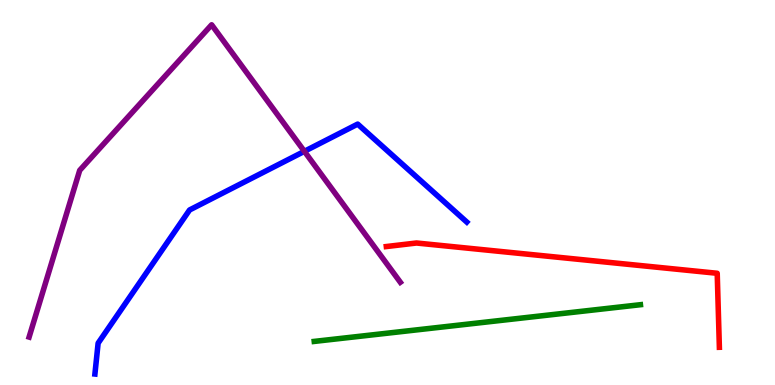[{'lines': ['blue', 'red'], 'intersections': []}, {'lines': ['green', 'red'], 'intersections': []}, {'lines': ['purple', 'red'], 'intersections': []}, {'lines': ['blue', 'green'], 'intersections': []}, {'lines': ['blue', 'purple'], 'intersections': [{'x': 3.93, 'y': 6.07}]}, {'lines': ['green', 'purple'], 'intersections': []}]